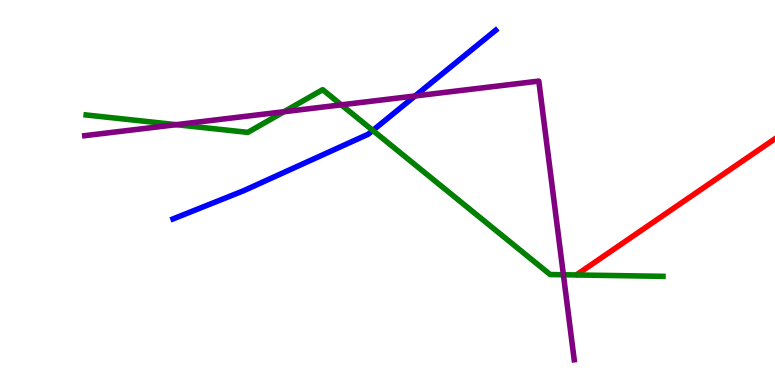[{'lines': ['blue', 'red'], 'intersections': []}, {'lines': ['green', 'red'], 'intersections': []}, {'lines': ['purple', 'red'], 'intersections': []}, {'lines': ['blue', 'green'], 'intersections': [{'x': 4.81, 'y': 6.61}]}, {'lines': ['blue', 'purple'], 'intersections': [{'x': 5.36, 'y': 7.51}]}, {'lines': ['green', 'purple'], 'intersections': [{'x': 2.27, 'y': 6.76}, {'x': 3.66, 'y': 7.1}, {'x': 4.4, 'y': 7.28}, {'x': 7.27, 'y': 2.86}]}]